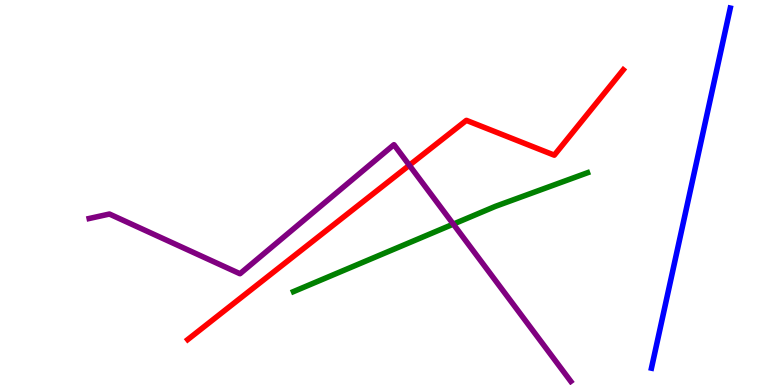[{'lines': ['blue', 'red'], 'intersections': []}, {'lines': ['green', 'red'], 'intersections': []}, {'lines': ['purple', 'red'], 'intersections': [{'x': 5.28, 'y': 5.71}]}, {'lines': ['blue', 'green'], 'intersections': []}, {'lines': ['blue', 'purple'], 'intersections': []}, {'lines': ['green', 'purple'], 'intersections': [{'x': 5.85, 'y': 4.18}]}]